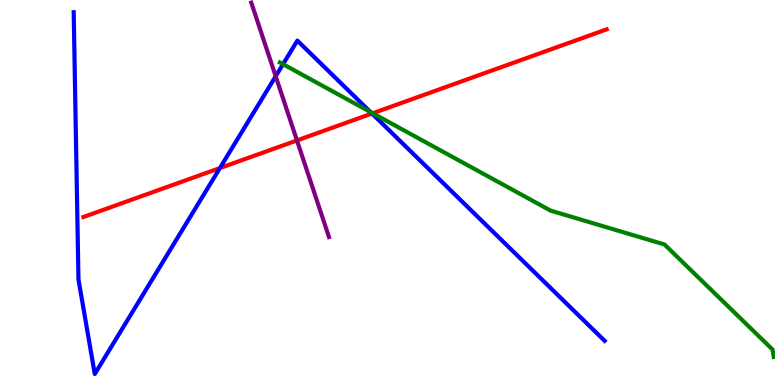[{'lines': ['blue', 'red'], 'intersections': [{'x': 2.84, 'y': 5.63}, {'x': 4.8, 'y': 7.05}]}, {'lines': ['green', 'red'], 'intersections': [{'x': 4.81, 'y': 7.06}]}, {'lines': ['purple', 'red'], 'intersections': [{'x': 3.83, 'y': 6.35}]}, {'lines': ['blue', 'green'], 'intersections': [{'x': 3.65, 'y': 8.33}, {'x': 4.78, 'y': 7.09}]}, {'lines': ['blue', 'purple'], 'intersections': [{'x': 3.56, 'y': 8.02}]}, {'lines': ['green', 'purple'], 'intersections': []}]